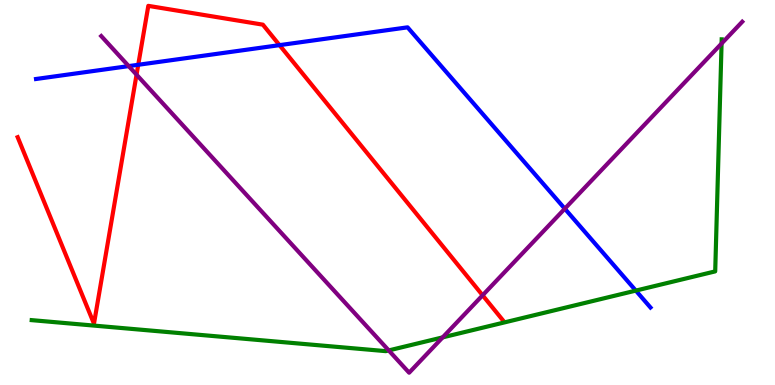[{'lines': ['blue', 'red'], 'intersections': [{'x': 1.78, 'y': 8.32}, {'x': 3.61, 'y': 8.83}]}, {'lines': ['green', 'red'], 'intersections': []}, {'lines': ['purple', 'red'], 'intersections': [{'x': 1.76, 'y': 8.06}, {'x': 6.23, 'y': 2.33}]}, {'lines': ['blue', 'green'], 'intersections': [{'x': 8.2, 'y': 2.45}]}, {'lines': ['blue', 'purple'], 'intersections': [{'x': 1.66, 'y': 8.28}, {'x': 7.29, 'y': 4.58}]}, {'lines': ['green', 'purple'], 'intersections': [{'x': 5.02, 'y': 0.898}, {'x': 5.71, 'y': 1.24}, {'x': 9.31, 'y': 8.87}]}]